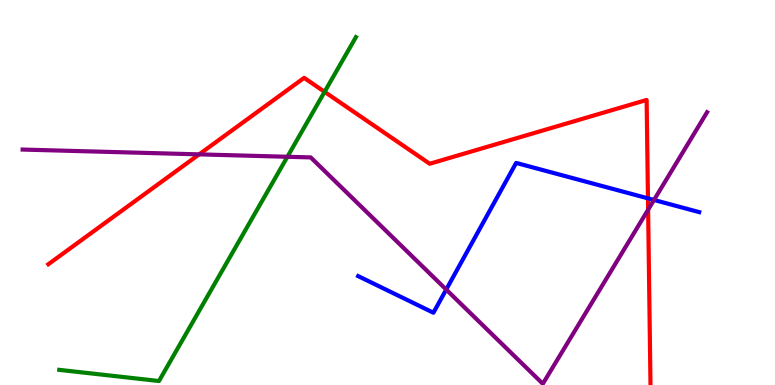[{'lines': ['blue', 'red'], 'intersections': [{'x': 8.36, 'y': 4.85}]}, {'lines': ['green', 'red'], 'intersections': [{'x': 4.19, 'y': 7.61}]}, {'lines': ['purple', 'red'], 'intersections': [{'x': 2.57, 'y': 5.99}, {'x': 8.36, 'y': 4.55}]}, {'lines': ['blue', 'green'], 'intersections': []}, {'lines': ['blue', 'purple'], 'intersections': [{'x': 5.76, 'y': 2.48}, {'x': 8.44, 'y': 4.81}]}, {'lines': ['green', 'purple'], 'intersections': [{'x': 3.71, 'y': 5.93}]}]